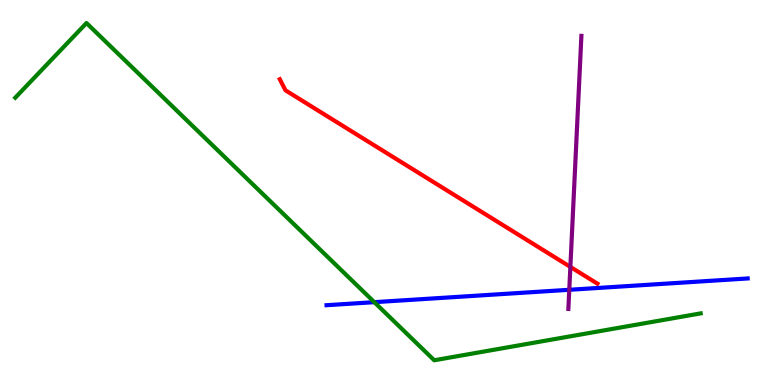[{'lines': ['blue', 'red'], 'intersections': []}, {'lines': ['green', 'red'], 'intersections': []}, {'lines': ['purple', 'red'], 'intersections': [{'x': 7.36, 'y': 3.07}]}, {'lines': ['blue', 'green'], 'intersections': [{'x': 4.83, 'y': 2.15}]}, {'lines': ['blue', 'purple'], 'intersections': [{'x': 7.35, 'y': 2.47}]}, {'lines': ['green', 'purple'], 'intersections': []}]